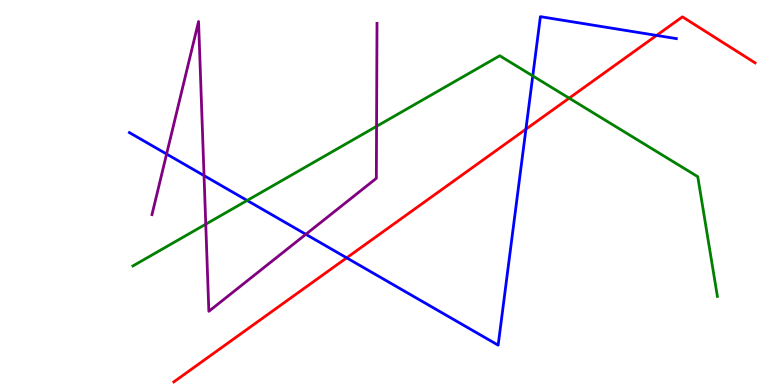[{'lines': ['blue', 'red'], 'intersections': [{'x': 4.47, 'y': 3.3}, {'x': 6.79, 'y': 6.64}, {'x': 8.47, 'y': 9.08}]}, {'lines': ['green', 'red'], 'intersections': [{'x': 7.34, 'y': 7.45}]}, {'lines': ['purple', 'red'], 'intersections': []}, {'lines': ['blue', 'green'], 'intersections': [{'x': 3.19, 'y': 4.79}, {'x': 6.87, 'y': 8.03}]}, {'lines': ['blue', 'purple'], 'intersections': [{'x': 2.15, 'y': 6.0}, {'x': 2.63, 'y': 5.44}, {'x': 3.95, 'y': 3.91}]}, {'lines': ['green', 'purple'], 'intersections': [{'x': 2.65, 'y': 4.18}, {'x': 4.86, 'y': 6.72}]}]